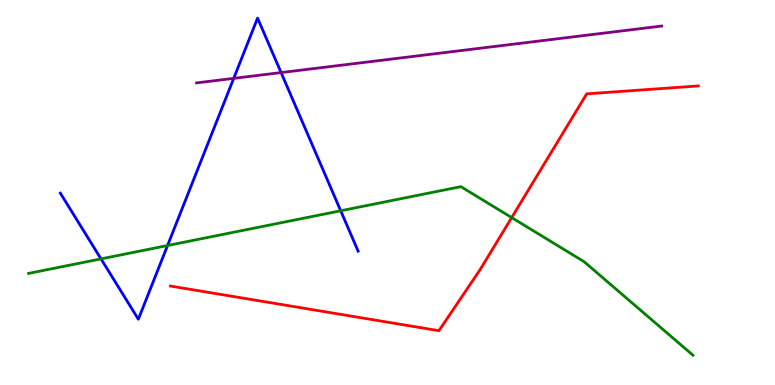[{'lines': ['blue', 'red'], 'intersections': []}, {'lines': ['green', 'red'], 'intersections': [{'x': 6.6, 'y': 4.35}]}, {'lines': ['purple', 'red'], 'intersections': []}, {'lines': ['blue', 'green'], 'intersections': [{'x': 1.3, 'y': 3.28}, {'x': 2.16, 'y': 3.62}, {'x': 4.4, 'y': 4.53}]}, {'lines': ['blue', 'purple'], 'intersections': [{'x': 3.02, 'y': 7.96}, {'x': 3.63, 'y': 8.12}]}, {'lines': ['green', 'purple'], 'intersections': []}]